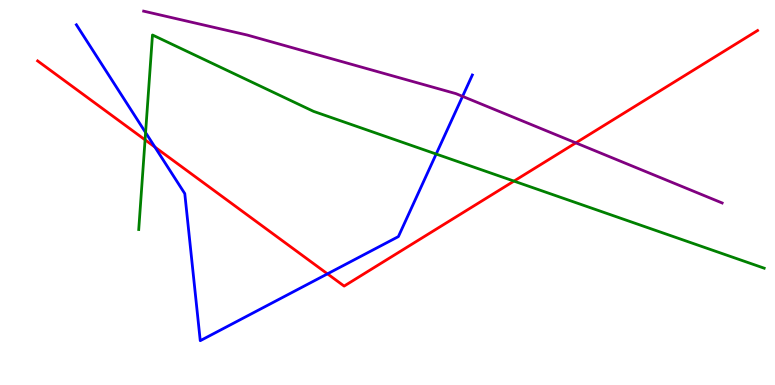[{'lines': ['blue', 'red'], 'intersections': [{'x': 2.0, 'y': 6.18}, {'x': 4.23, 'y': 2.89}]}, {'lines': ['green', 'red'], 'intersections': [{'x': 1.87, 'y': 6.37}, {'x': 6.63, 'y': 5.3}]}, {'lines': ['purple', 'red'], 'intersections': [{'x': 7.43, 'y': 6.29}]}, {'lines': ['blue', 'green'], 'intersections': [{'x': 1.88, 'y': 6.56}, {'x': 5.63, 'y': 6.0}]}, {'lines': ['blue', 'purple'], 'intersections': [{'x': 5.97, 'y': 7.5}]}, {'lines': ['green', 'purple'], 'intersections': []}]